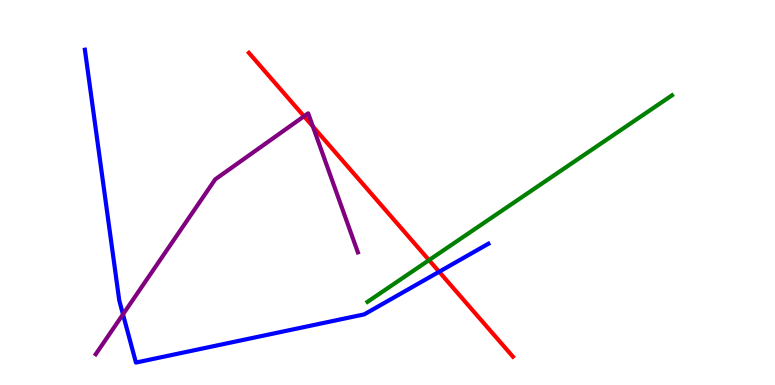[{'lines': ['blue', 'red'], 'intersections': [{'x': 5.67, 'y': 2.94}]}, {'lines': ['green', 'red'], 'intersections': [{'x': 5.54, 'y': 3.24}]}, {'lines': ['purple', 'red'], 'intersections': [{'x': 3.92, 'y': 6.98}, {'x': 4.04, 'y': 6.71}]}, {'lines': ['blue', 'green'], 'intersections': []}, {'lines': ['blue', 'purple'], 'intersections': [{'x': 1.59, 'y': 1.84}]}, {'lines': ['green', 'purple'], 'intersections': []}]